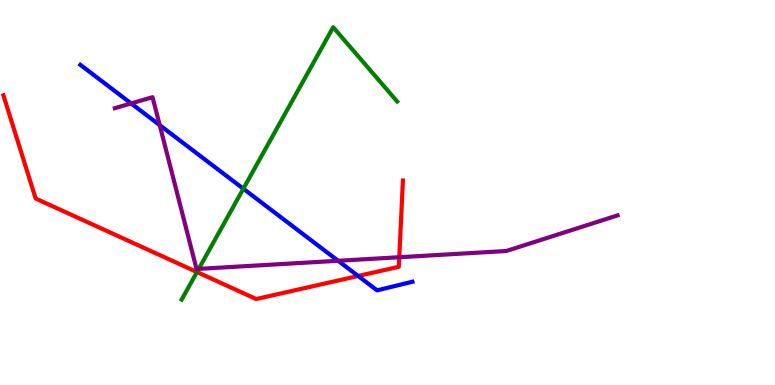[{'lines': ['blue', 'red'], 'intersections': [{'x': 4.62, 'y': 2.83}]}, {'lines': ['green', 'red'], 'intersections': [{'x': 2.54, 'y': 2.93}]}, {'lines': ['purple', 'red'], 'intersections': [{'x': 5.15, 'y': 3.32}]}, {'lines': ['blue', 'green'], 'intersections': [{'x': 3.14, 'y': 5.1}]}, {'lines': ['blue', 'purple'], 'intersections': [{'x': 1.69, 'y': 7.31}, {'x': 2.06, 'y': 6.75}, {'x': 4.36, 'y': 3.23}]}, {'lines': ['green', 'purple'], 'intersections': [{'x': 2.56, 'y': 3.02}]}]